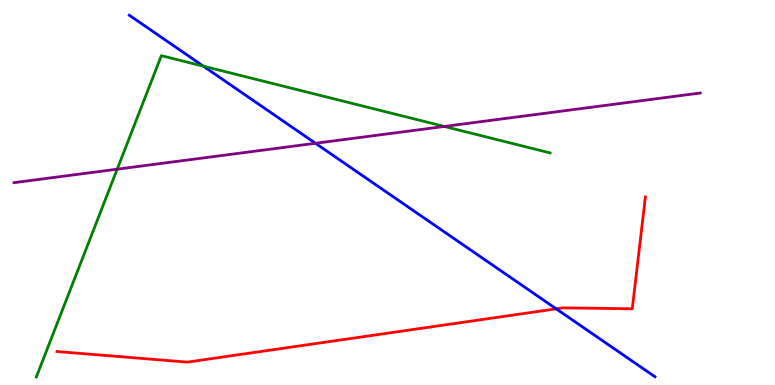[{'lines': ['blue', 'red'], 'intersections': [{'x': 7.18, 'y': 1.98}]}, {'lines': ['green', 'red'], 'intersections': []}, {'lines': ['purple', 'red'], 'intersections': []}, {'lines': ['blue', 'green'], 'intersections': [{'x': 2.62, 'y': 8.28}]}, {'lines': ['blue', 'purple'], 'intersections': [{'x': 4.07, 'y': 6.28}]}, {'lines': ['green', 'purple'], 'intersections': [{'x': 1.51, 'y': 5.61}, {'x': 5.73, 'y': 6.72}]}]